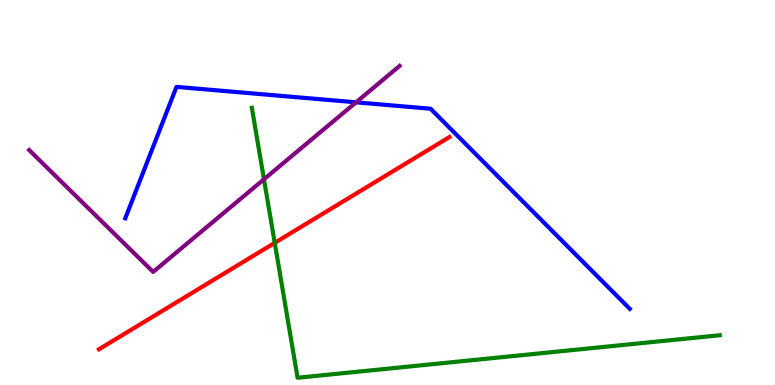[{'lines': ['blue', 'red'], 'intersections': []}, {'lines': ['green', 'red'], 'intersections': [{'x': 3.54, 'y': 3.69}]}, {'lines': ['purple', 'red'], 'intersections': []}, {'lines': ['blue', 'green'], 'intersections': []}, {'lines': ['blue', 'purple'], 'intersections': [{'x': 4.59, 'y': 7.34}]}, {'lines': ['green', 'purple'], 'intersections': [{'x': 3.41, 'y': 5.34}]}]